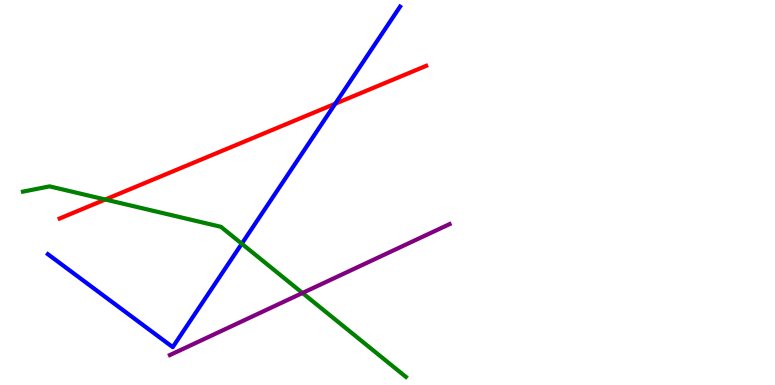[{'lines': ['blue', 'red'], 'intersections': [{'x': 4.33, 'y': 7.31}]}, {'lines': ['green', 'red'], 'intersections': [{'x': 1.36, 'y': 4.82}]}, {'lines': ['purple', 'red'], 'intersections': []}, {'lines': ['blue', 'green'], 'intersections': [{'x': 3.12, 'y': 3.67}]}, {'lines': ['blue', 'purple'], 'intersections': []}, {'lines': ['green', 'purple'], 'intersections': [{'x': 3.9, 'y': 2.39}]}]